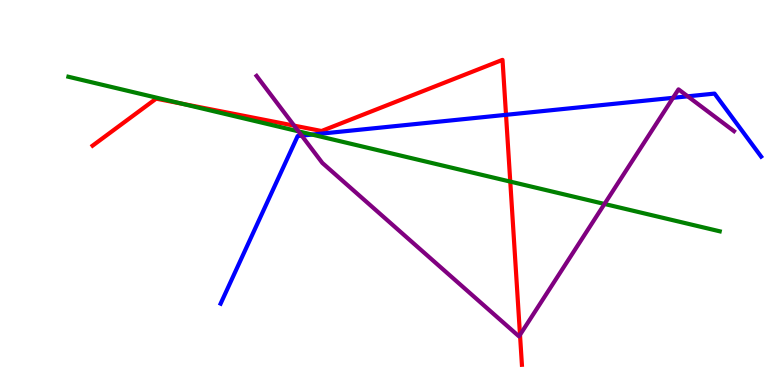[{'lines': ['blue', 'red'], 'intersections': [{'x': 6.53, 'y': 7.02}]}, {'lines': ['green', 'red'], 'intersections': [{'x': 2.35, 'y': 7.31}, {'x': 6.58, 'y': 5.28}]}, {'lines': ['purple', 'red'], 'intersections': [{'x': 3.8, 'y': 6.74}, {'x': 6.71, 'y': 1.3}]}, {'lines': ['blue', 'green'], 'intersections': [{'x': 4.03, 'y': 6.5}]}, {'lines': ['blue', 'purple'], 'intersections': [{'x': 3.89, 'y': 6.48}, {'x': 8.68, 'y': 7.46}, {'x': 8.87, 'y': 7.5}]}, {'lines': ['green', 'purple'], 'intersections': [{'x': 3.85, 'y': 6.59}, {'x': 7.8, 'y': 4.7}]}]